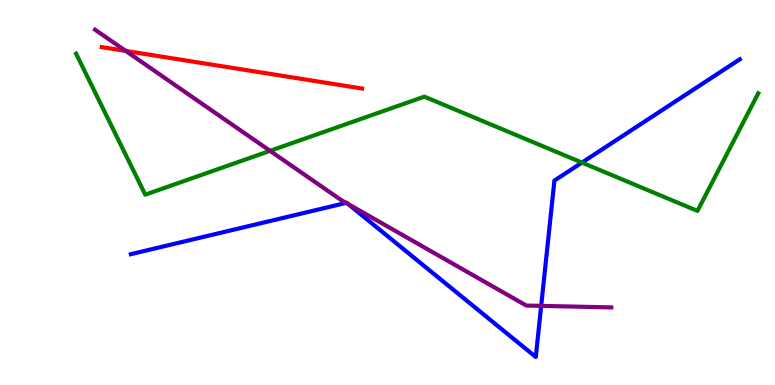[{'lines': ['blue', 'red'], 'intersections': []}, {'lines': ['green', 'red'], 'intersections': []}, {'lines': ['purple', 'red'], 'intersections': [{'x': 1.62, 'y': 8.68}]}, {'lines': ['blue', 'green'], 'intersections': [{'x': 7.51, 'y': 5.78}]}, {'lines': ['blue', 'purple'], 'intersections': [{'x': 4.47, 'y': 4.73}, {'x': 4.49, 'y': 4.7}, {'x': 6.98, 'y': 2.06}]}, {'lines': ['green', 'purple'], 'intersections': [{'x': 3.48, 'y': 6.08}]}]